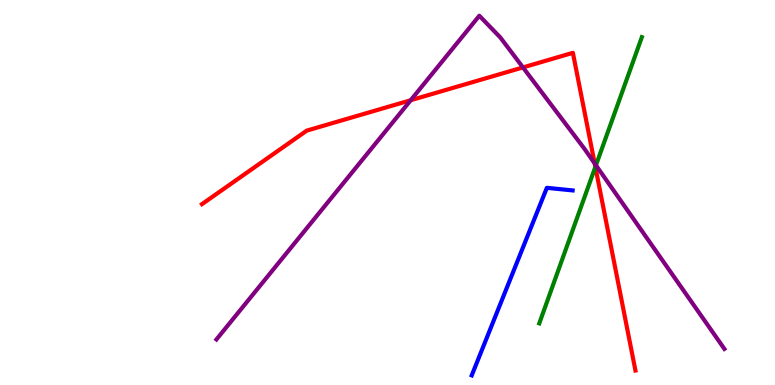[{'lines': ['blue', 'red'], 'intersections': []}, {'lines': ['green', 'red'], 'intersections': [{'x': 7.68, 'y': 5.66}]}, {'lines': ['purple', 'red'], 'intersections': [{'x': 5.3, 'y': 7.4}, {'x': 6.75, 'y': 8.25}, {'x': 7.67, 'y': 5.76}]}, {'lines': ['blue', 'green'], 'intersections': []}, {'lines': ['blue', 'purple'], 'intersections': []}, {'lines': ['green', 'purple'], 'intersections': [{'x': 7.69, 'y': 5.71}]}]